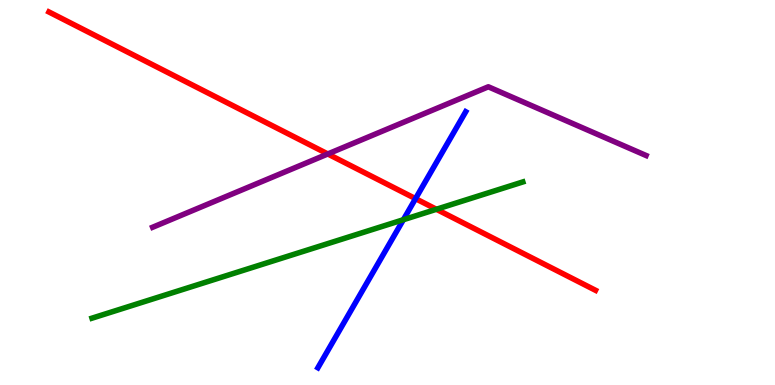[{'lines': ['blue', 'red'], 'intersections': [{'x': 5.36, 'y': 4.84}]}, {'lines': ['green', 'red'], 'intersections': [{'x': 5.63, 'y': 4.56}]}, {'lines': ['purple', 'red'], 'intersections': [{'x': 4.23, 'y': 6.0}]}, {'lines': ['blue', 'green'], 'intersections': [{'x': 5.2, 'y': 4.29}]}, {'lines': ['blue', 'purple'], 'intersections': []}, {'lines': ['green', 'purple'], 'intersections': []}]